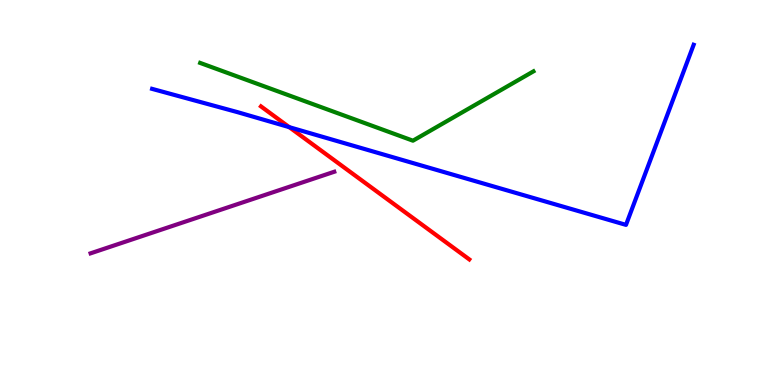[{'lines': ['blue', 'red'], 'intersections': [{'x': 3.73, 'y': 6.7}]}, {'lines': ['green', 'red'], 'intersections': []}, {'lines': ['purple', 'red'], 'intersections': []}, {'lines': ['blue', 'green'], 'intersections': []}, {'lines': ['blue', 'purple'], 'intersections': []}, {'lines': ['green', 'purple'], 'intersections': []}]